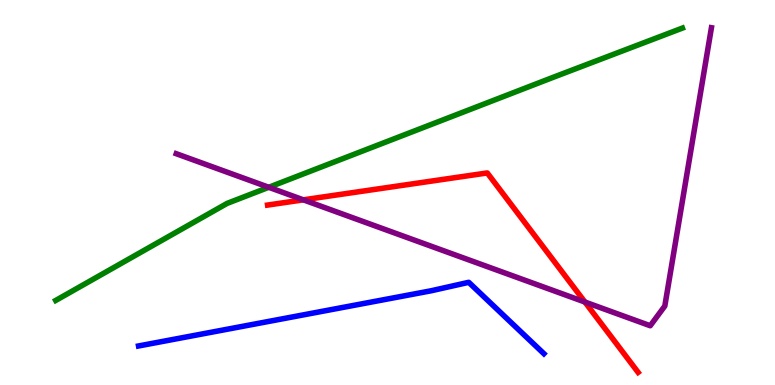[{'lines': ['blue', 'red'], 'intersections': []}, {'lines': ['green', 'red'], 'intersections': []}, {'lines': ['purple', 'red'], 'intersections': [{'x': 3.91, 'y': 4.81}, {'x': 7.55, 'y': 2.15}]}, {'lines': ['blue', 'green'], 'intersections': []}, {'lines': ['blue', 'purple'], 'intersections': []}, {'lines': ['green', 'purple'], 'intersections': [{'x': 3.47, 'y': 5.14}]}]